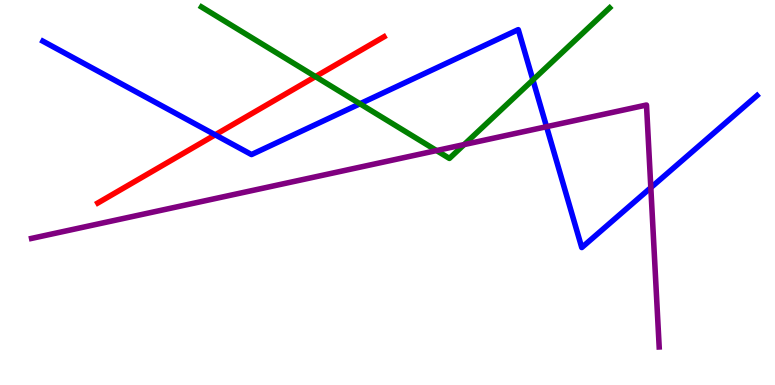[{'lines': ['blue', 'red'], 'intersections': [{'x': 2.78, 'y': 6.5}]}, {'lines': ['green', 'red'], 'intersections': [{'x': 4.07, 'y': 8.01}]}, {'lines': ['purple', 'red'], 'intersections': []}, {'lines': ['blue', 'green'], 'intersections': [{'x': 4.64, 'y': 7.3}, {'x': 6.88, 'y': 7.92}]}, {'lines': ['blue', 'purple'], 'intersections': [{'x': 7.05, 'y': 6.71}, {'x': 8.4, 'y': 5.13}]}, {'lines': ['green', 'purple'], 'intersections': [{'x': 5.63, 'y': 6.09}, {'x': 5.99, 'y': 6.24}]}]